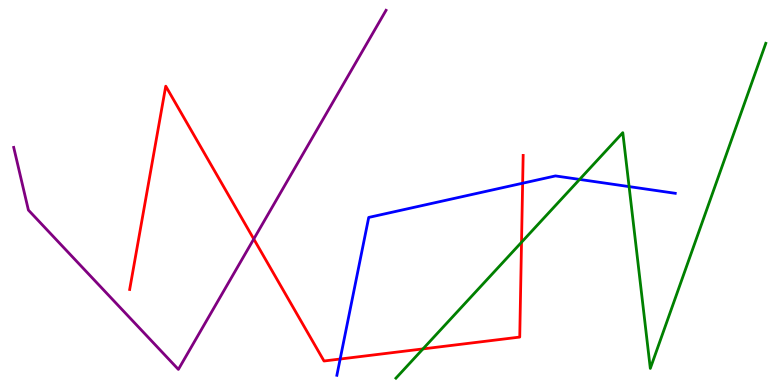[{'lines': ['blue', 'red'], 'intersections': [{'x': 4.39, 'y': 0.675}, {'x': 6.74, 'y': 5.24}]}, {'lines': ['green', 'red'], 'intersections': [{'x': 5.46, 'y': 0.938}, {'x': 6.73, 'y': 3.71}]}, {'lines': ['purple', 'red'], 'intersections': [{'x': 3.27, 'y': 3.79}]}, {'lines': ['blue', 'green'], 'intersections': [{'x': 7.48, 'y': 5.34}, {'x': 8.12, 'y': 5.15}]}, {'lines': ['blue', 'purple'], 'intersections': []}, {'lines': ['green', 'purple'], 'intersections': []}]